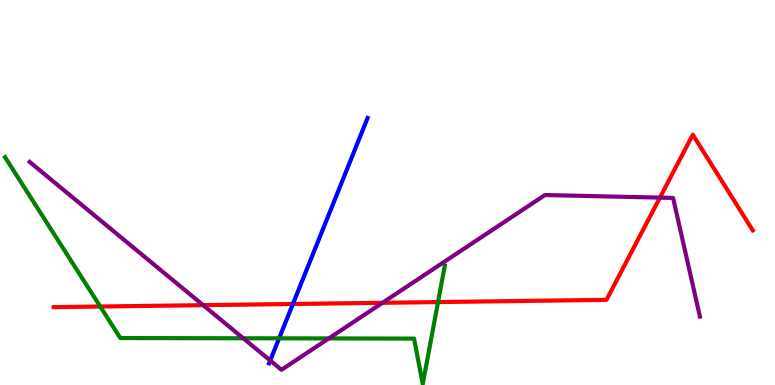[{'lines': ['blue', 'red'], 'intersections': [{'x': 3.78, 'y': 2.1}]}, {'lines': ['green', 'red'], 'intersections': [{'x': 1.29, 'y': 2.04}, {'x': 5.65, 'y': 2.15}]}, {'lines': ['purple', 'red'], 'intersections': [{'x': 2.62, 'y': 2.07}, {'x': 4.94, 'y': 2.13}, {'x': 8.52, 'y': 4.87}]}, {'lines': ['blue', 'green'], 'intersections': [{'x': 3.6, 'y': 1.21}]}, {'lines': ['blue', 'purple'], 'intersections': [{'x': 3.49, 'y': 0.636}]}, {'lines': ['green', 'purple'], 'intersections': [{'x': 3.14, 'y': 1.21}, {'x': 4.24, 'y': 1.21}]}]